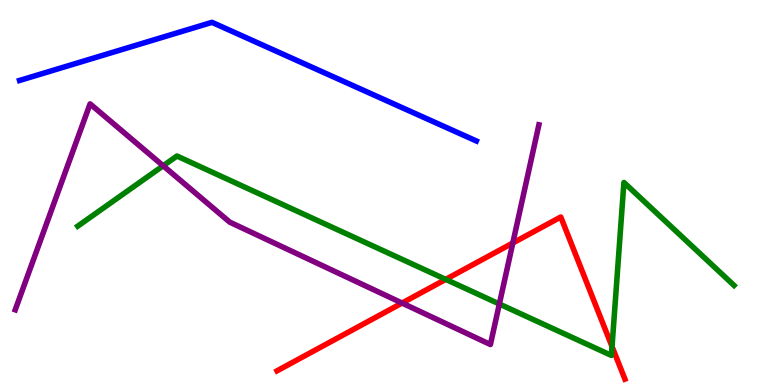[{'lines': ['blue', 'red'], 'intersections': []}, {'lines': ['green', 'red'], 'intersections': [{'x': 5.75, 'y': 2.74}, {'x': 7.9, 'y': 0.998}]}, {'lines': ['purple', 'red'], 'intersections': [{'x': 5.19, 'y': 2.13}, {'x': 6.62, 'y': 3.69}]}, {'lines': ['blue', 'green'], 'intersections': []}, {'lines': ['blue', 'purple'], 'intersections': []}, {'lines': ['green', 'purple'], 'intersections': [{'x': 2.11, 'y': 5.69}, {'x': 6.44, 'y': 2.1}]}]